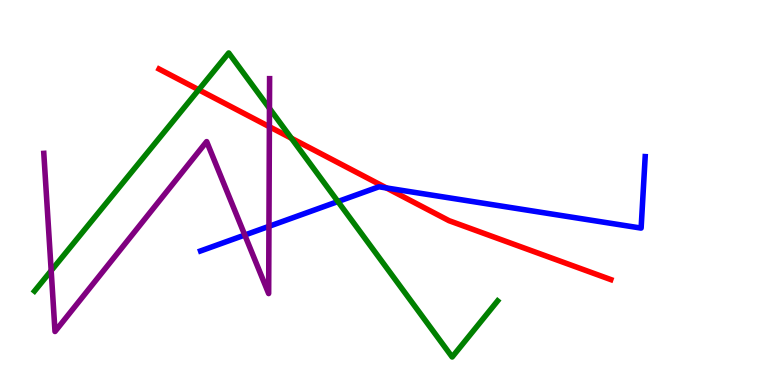[{'lines': ['blue', 'red'], 'intersections': [{'x': 4.99, 'y': 5.12}]}, {'lines': ['green', 'red'], 'intersections': [{'x': 2.56, 'y': 7.67}, {'x': 3.76, 'y': 6.41}]}, {'lines': ['purple', 'red'], 'intersections': [{'x': 3.48, 'y': 6.71}]}, {'lines': ['blue', 'green'], 'intersections': [{'x': 4.36, 'y': 4.77}]}, {'lines': ['blue', 'purple'], 'intersections': [{'x': 3.16, 'y': 3.89}, {'x': 3.47, 'y': 4.12}]}, {'lines': ['green', 'purple'], 'intersections': [{'x': 0.66, 'y': 2.97}, {'x': 3.48, 'y': 7.18}]}]